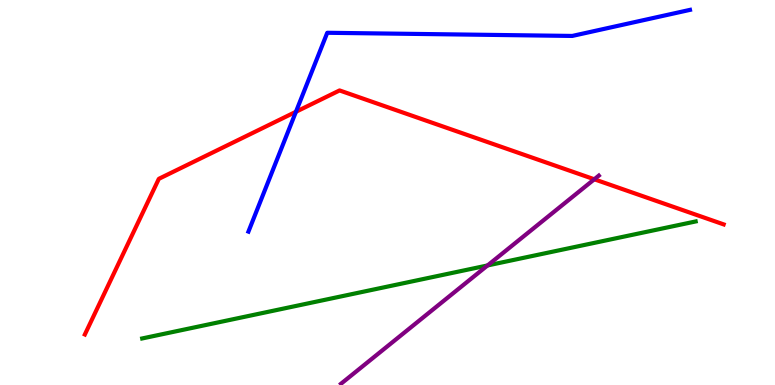[{'lines': ['blue', 'red'], 'intersections': [{'x': 3.82, 'y': 7.1}]}, {'lines': ['green', 'red'], 'intersections': []}, {'lines': ['purple', 'red'], 'intersections': [{'x': 7.67, 'y': 5.34}]}, {'lines': ['blue', 'green'], 'intersections': []}, {'lines': ['blue', 'purple'], 'intersections': []}, {'lines': ['green', 'purple'], 'intersections': [{'x': 6.29, 'y': 3.11}]}]